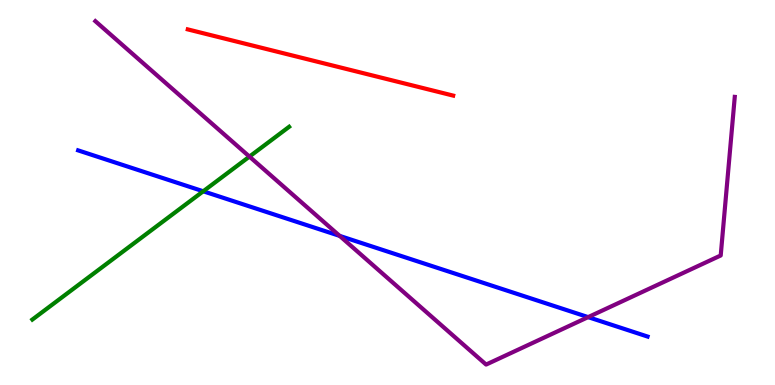[{'lines': ['blue', 'red'], 'intersections': []}, {'lines': ['green', 'red'], 'intersections': []}, {'lines': ['purple', 'red'], 'intersections': []}, {'lines': ['blue', 'green'], 'intersections': [{'x': 2.62, 'y': 5.03}]}, {'lines': ['blue', 'purple'], 'intersections': [{'x': 4.38, 'y': 3.87}, {'x': 7.59, 'y': 1.76}]}, {'lines': ['green', 'purple'], 'intersections': [{'x': 3.22, 'y': 5.93}]}]